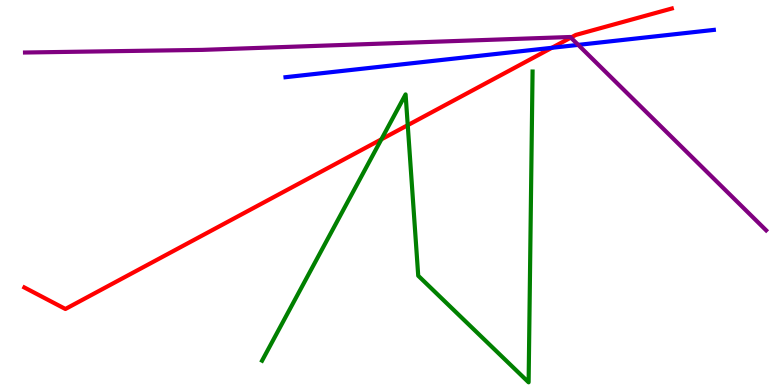[{'lines': ['blue', 'red'], 'intersections': [{'x': 7.12, 'y': 8.76}]}, {'lines': ['green', 'red'], 'intersections': [{'x': 4.92, 'y': 6.38}, {'x': 5.26, 'y': 6.75}]}, {'lines': ['purple', 'red'], 'intersections': [{'x': 7.37, 'y': 9.02}]}, {'lines': ['blue', 'green'], 'intersections': []}, {'lines': ['blue', 'purple'], 'intersections': [{'x': 7.46, 'y': 8.83}]}, {'lines': ['green', 'purple'], 'intersections': []}]